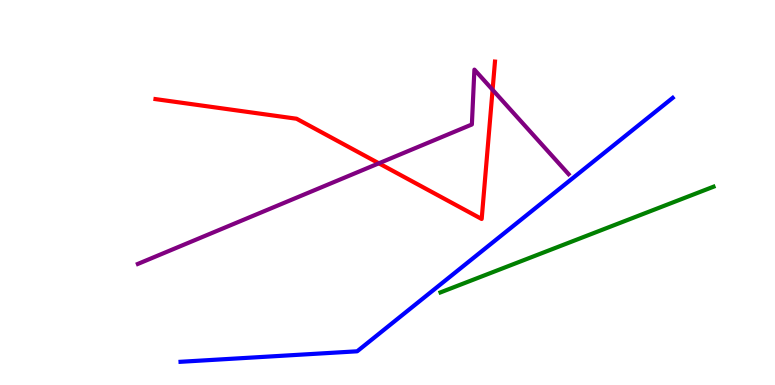[{'lines': ['blue', 'red'], 'intersections': []}, {'lines': ['green', 'red'], 'intersections': []}, {'lines': ['purple', 'red'], 'intersections': [{'x': 4.89, 'y': 5.76}, {'x': 6.36, 'y': 7.67}]}, {'lines': ['blue', 'green'], 'intersections': []}, {'lines': ['blue', 'purple'], 'intersections': []}, {'lines': ['green', 'purple'], 'intersections': []}]